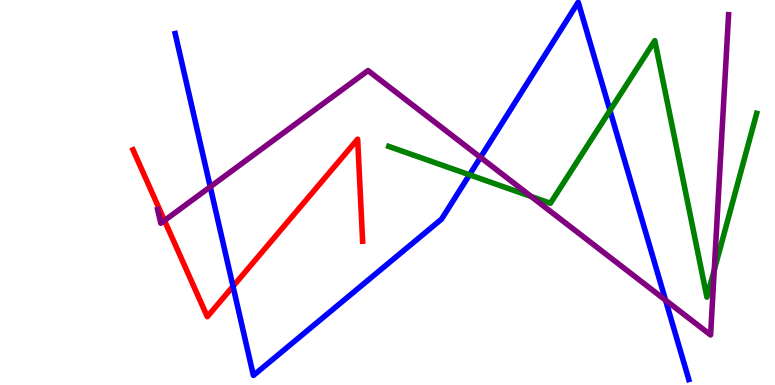[{'lines': ['blue', 'red'], 'intersections': [{'x': 3.01, 'y': 2.56}]}, {'lines': ['green', 'red'], 'intersections': []}, {'lines': ['purple', 'red'], 'intersections': [{'x': 2.12, 'y': 4.27}]}, {'lines': ['blue', 'green'], 'intersections': [{'x': 6.06, 'y': 5.46}, {'x': 7.87, 'y': 7.13}]}, {'lines': ['blue', 'purple'], 'intersections': [{'x': 2.71, 'y': 5.15}, {'x': 6.2, 'y': 5.91}, {'x': 8.59, 'y': 2.2}]}, {'lines': ['green', 'purple'], 'intersections': [{'x': 6.85, 'y': 4.9}, {'x': 9.22, 'y': 2.98}]}]